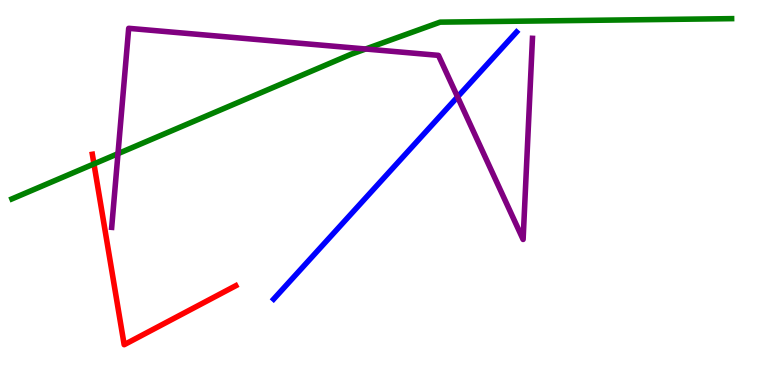[{'lines': ['blue', 'red'], 'intersections': []}, {'lines': ['green', 'red'], 'intersections': [{'x': 1.21, 'y': 5.74}]}, {'lines': ['purple', 'red'], 'intersections': []}, {'lines': ['blue', 'green'], 'intersections': []}, {'lines': ['blue', 'purple'], 'intersections': [{'x': 5.9, 'y': 7.48}]}, {'lines': ['green', 'purple'], 'intersections': [{'x': 1.52, 'y': 6.01}, {'x': 4.72, 'y': 8.73}]}]